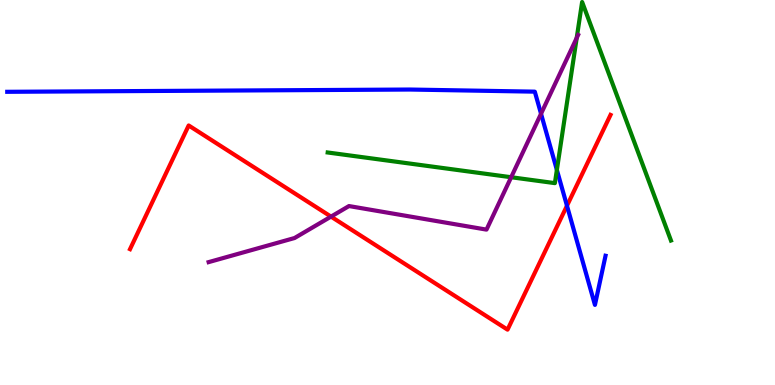[{'lines': ['blue', 'red'], 'intersections': [{'x': 7.32, 'y': 4.66}]}, {'lines': ['green', 'red'], 'intersections': []}, {'lines': ['purple', 'red'], 'intersections': [{'x': 4.27, 'y': 4.37}]}, {'lines': ['blue', 'green'], 'intersections': [{'x': 7.19, 'y': 5.59}]}, {'lines': ['blue', 'purple'], 'intersections': [{'x': 6.98, 'y': 7.05}]}, {'lines': ['green', 'purple'], 'intersections': [{'x': 6.6, 'y': 5.4}, {'x': 7.44, 'y': 9.01}]}]